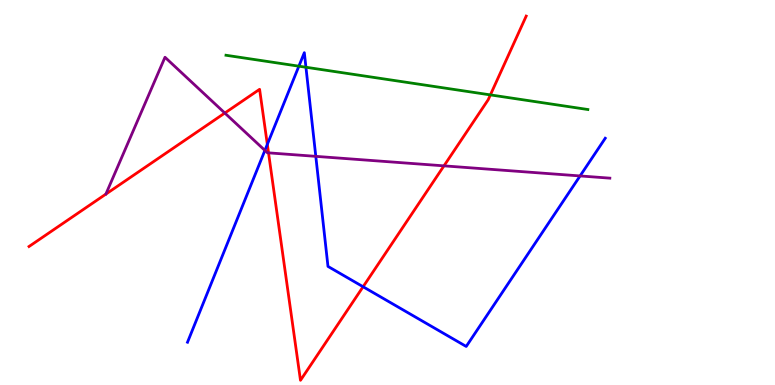[{'lines': ['blue', 'red'], 'intersections': [{'x': 3.45, 'y': 6.25}, {'x': 4.69, 'y': 2.55}]}, {'lines': ['green', 'red'], 'intersections': [{'x': 6.33, 'y': 7.54}]}, {'lines': ['purple', 'red'], 'intersections': [{'x': 2.9, 'y': 7.06}, {'x': 3.46, 'y': 6.03}, {'x': 5.73, 'y': 5.69}]}, {'lines': ['blue', 'green'], 'intersections': [{'x': 3.86, 'y': 8.28}, {'x': 3.95, 'y': 8.25}]}, {'lines': ['blue', 'purple'], 'intersections': [{'x': 3.42, 'y': 6.09}, {'x': 4.07, 'y': 5.94}, {'x': 7.48, 'y': 5.43}]}, {'lines': ['green', 'purple'], 'intersections': []}]